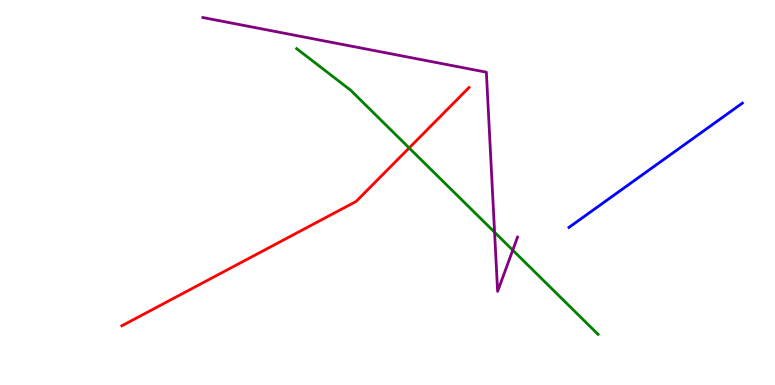[{'lines': ['blue', 'red'], 'intersections': []}, {'lines': ['green', 'red'], 'intersections': [{'x': 5.28, 'y': 6.16}]}, {'lines': ['purple', 'red'], 'intersections': []}, {'lines': ['blue', 'green'], 'intersections': []}, {'lines': ['blue', 'purple'], 'intersections': []}, {'lines': ['green', 'purple'], 'intersections': [{'x': 6.38, 'y': 3.97}, {'x': 6.62, 'y': 3.5}]}]